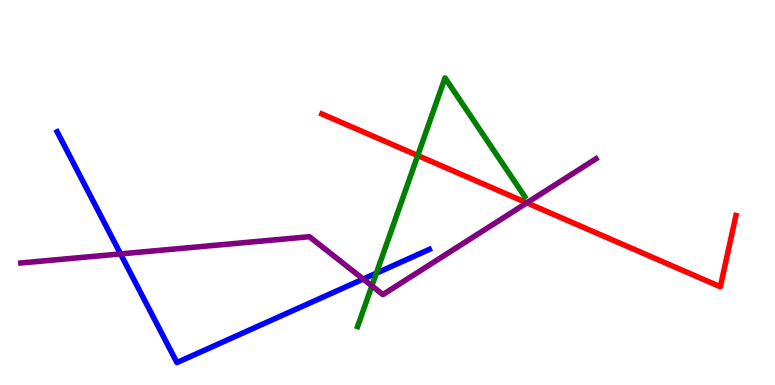[{'lines': ['blue', 'red'], 'intersections': []}, {'lines': ['green', 'red'], 'intersections': [{'x': 5.39, 'y': 5.96}]}, {'lines': ['purple', 'red'], 'intersections': [{'x': 6.8, 'y': 4.73}]}, {'lines': ['blue', 'green'], 'intersections': [{'x': 4.86, 'y': 2.9}]}, {'lines': ['blue', 'purple'], 'intersections': [{'x': 1.56, 'y': 3.4}, {'x': 4.69, 'y': 2.75}]}, {'lines': ['green', 'purple'], 'intersections': [{'x': 4.8, 'y': 2.57}]}]